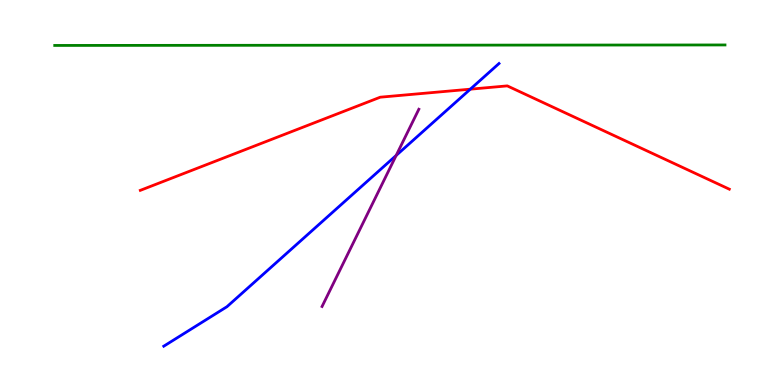[{'lines': ['blue', 'red'], 'intersections': [{'x': 6.07, 'y': 7.68}]}, {'lines': ['green', 'red'], 'intersections': []}, {'lines': ['purple', 'red'], 'intersections': []}, {'lines': ['blue', 'green'], 'intersections': []}, {'lines': ['blue', 'purple'], 'intersections': [{'x': 5.11, 'y': 5.96}]}, {'lines': ['green', 'purple'], 'intersections': []}]